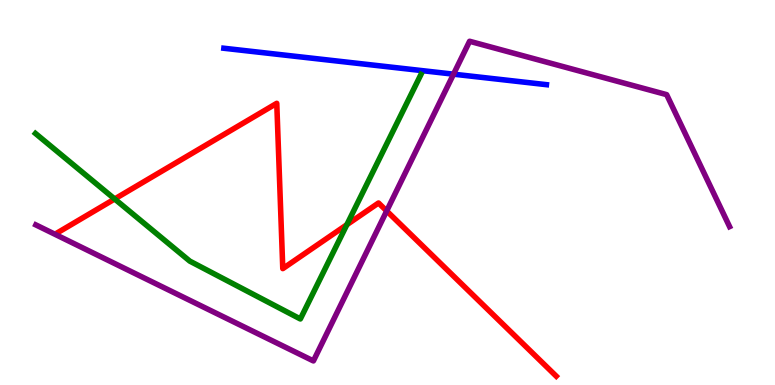[{'lines': ['blue', 'red'], 'intersections': []}, {'lines': ['green', 'red'], 'intersections': [{'x': 1.48, 'y': 4.83}, {'x': 4.48, 'y': 4.16}]}, {'lines': ['purple', 'red'], 'intersections': [{'x': 4.99, 'y': 4.52}]}, {'lines': ['blue', 'green'], 'intersections': []}, {'lines': ['blue', 'purple'], 'intersections': [{'x': 5.85, 'y': 8.07}]}, {'lines': ['green', 'purple'], 'intersections': []}]